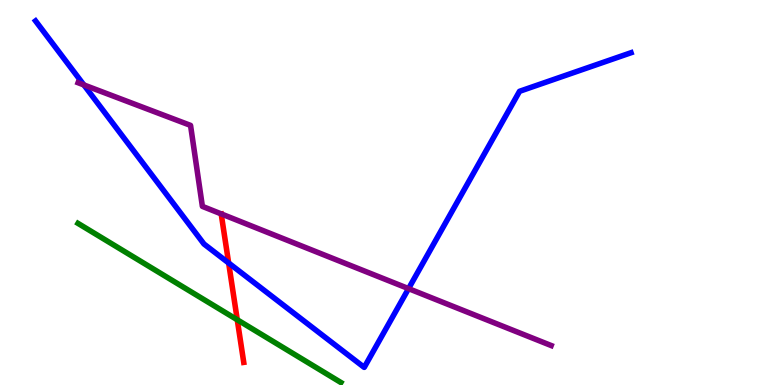[{'lines': ['blue', 'red'], 'intersections': [{'x': 2.95, 'y': 3.17}]}, {'lines': ['green', 'red'], 'intersections': [{'x': 3.06, 'y': 1.69}]}, {'lines': ['purple', 'red'], 'intersections': []}, {'lines': ['blue', 'green'], 'intersections': []}, {'lines': ['blue', 'purple'], 'intersections': [{'x': 1.08, 'y': 7.79}, {'x': 5.27, 'y': 2.5}]}, {'lines': ['green', 'purple'], 'intersections': []}]